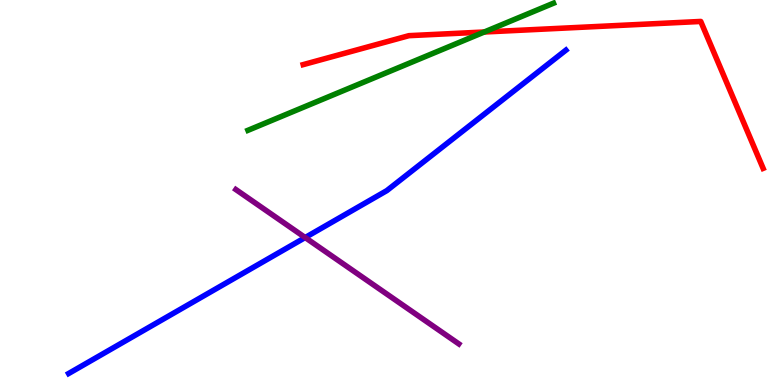[{'lines': ['blue', 'red'], 'intersections': []}, {'lines': ['green', 'red'], 'intersections': [{'x': 6.25, 'y': 9.17}]}, {'lines': ['purple', 'red'], 'intersections': []}, {'lines': ['blue', 'green'], 'intersections': []}, {'lines': ['blue', 'purple'], 'intersections': [{'x': 3.94, 'y': 3.83}]}, {'lines': ['green', 'purple'], 'intersections': []}]